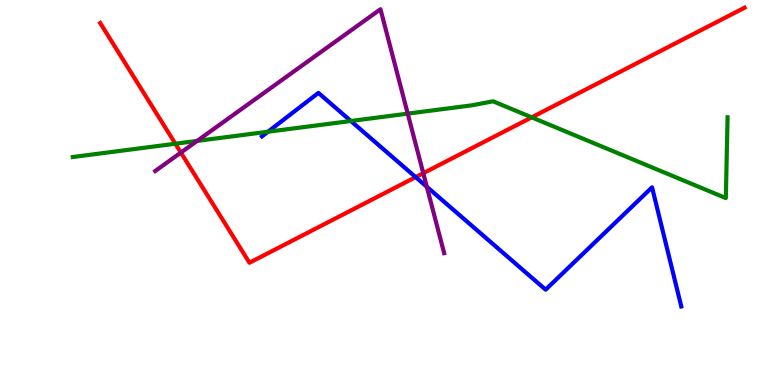[{'lines': ['blue', 'red'], 'intersections': [{'x': 5.36, 'y': 5.4}]}, {'lines': ['green', 'red'], 'intersections': [{'x': 2.26, 'y': 6.27}, {'x': 6.86, 'y': 6.95}]}, {'lines': ['purple', 'red'], 'intersections': [{'x': 2.33, 'y': 6.04}, {'x': 5.46, 'y': 5.5}]}, {'lines': ['blue', 'green'], 'intersections': [{'x': 3.46, 'y': 6.58}, {'x': 4.53, 'y': 6.86}]}, {'lines': ['blue', 'purple'], 'intersections': [{'x': 5.51, 'y': 5.15}]}, {'lines': ['green', 'purple'], 'intersections': [{'x': 2.54, 'y': 6.34}, {'x': 5.26, 'y': 7.05}]}]